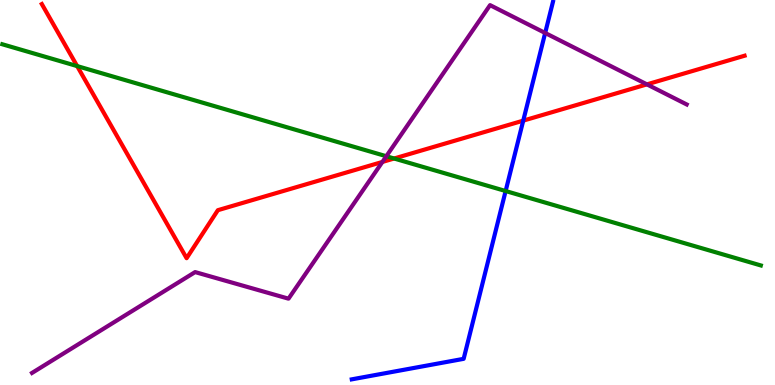[{'lines': ['blue', 'red'], 'intersections': [{'x': 6.75, 'y': 6.87}]}, {'lines': ['green', 'red'], 'intersections': [{'x': 0.996, 'y': 8.28}, {'x': 5.09, 'y': 5.88}]}, {'lines': ['purple', 'red'], 'intersections': [{'x': 4.93, 'y': 5.79}, {'x': 8.35, 'y': 7.81}]}, {'lines': ['blue', 'green'], 'intersections': [{'x': 6.52, 'y': 5.04}]}, {'lines': ['blue', 'purple'], 'intersections': [{'x': 7.03, 'y': 9.14}]}, {'lines': ['green', 'purple'], 'intersections': [{'x': 4.98, 'y': 5.94}]}]